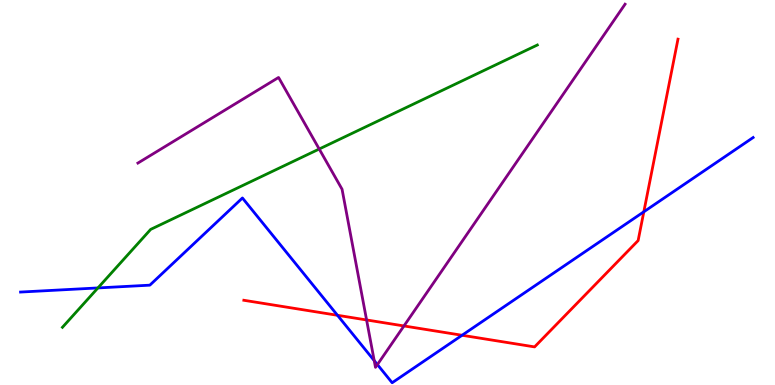[{'lines': ['blue', 'red'], 'intersections': [{'x': 4.35, 'y': 1.81}, {'x': 5.96, 'y': 1.29}, {'x': 8.31, 'y': 4.5}]}, {'lines': ['green', 'red'], 'intersections': []}, {'lines': ['purple', 'red'], 'intersections': [{'x': 4.73, 'y': 1.69}, {'x': 5.21, 'y': 1.53}]}, {'lines': ['blue', 'green'], 'intersections': [{'x': 1.26, 'y': 2.52}]}, {'lines': ['blue', 'purple'], 'intersections': [{'x': 4.83, 'y': 0.633}, {'x': 4.87, 'y': 0.531}]}, {'lines': ['green', 'purple'], 'intersections': [{'x': 4.12, 'y': 6.13}]}]